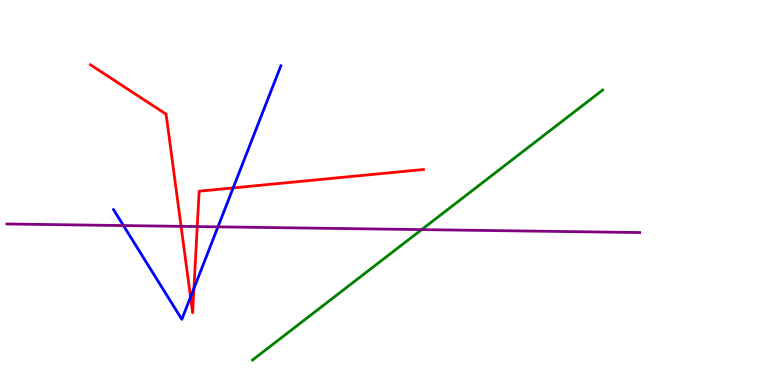[{'lines': ['blue', 'red'], 'intersections': [{'x': 2.46, 'y': 2.28}, {'x': 2.5, 'y': 2.51}, {'x': 3.01, 'y': 5.12}]}, {'lines': ['green', 'red'], 'intersections': []}, {'lines': ['purple', 'red'], 'intersections': [{'x': 2.34, 'y': 4.12}, {'x': 2.55, 'y': 4.12}]}, {'lines': ['blue', 'green'], 'intersections': []}, {'lines': ['blue', 'purple'], 'intersections': [{'x': 1.59, 'y': 4.14}, {'x': 2.81, 'y': 4.11}]}, {'lines': ['green', 'purple'], 'intersections': [{'x': 5.44, 'y': 4.04}]}]